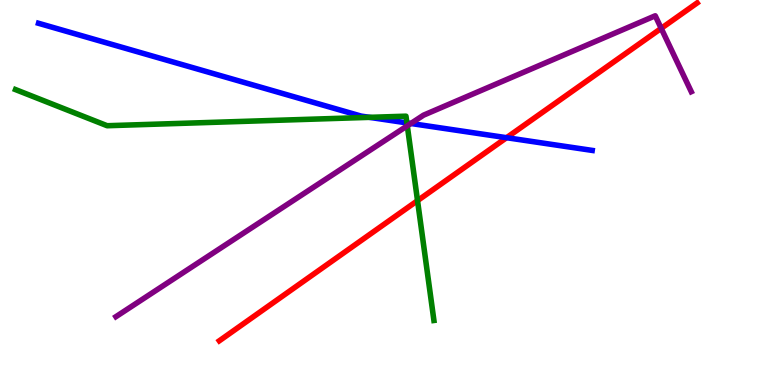[{'lines': ['blue', 'red'], 'intersections': [{'x': 6.54, 'y': 6.42}]}, {'lines': ['green', 'red'], 'intersections': [{'x': 5.39, 'y': 4.79}]}, {'lines': ['purple', 'red'], 'intersections': [{'x': 8.53, 'y': 9.26}]}, {'lines': ['blue', 'green'], 'intersections': [{'x': 4.77, 'y': 6.95}, {'x': 5.25, 'y': 6.81}]}, {'lines': ['blue', 'purple'], 'intersections': [{'x': 5.3, 'y': 6.79}]}, {'lines': ['green', 'purple'], 'intersections': [{'x': 5.26, 'y': 6.73}]}]